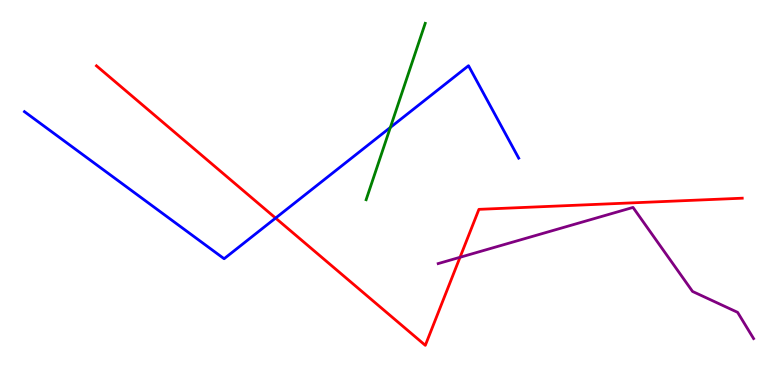[{'lines': ['blue', 'red'], 'intersections': [{'x': 3.56, 'y': 4.34}]}, {'lines': ['green', 'red'], 'intersections': []}, {'lines': ['purple', 'red'], 'intersections': [{'x': 5.94, 'y': 3.32}]}, {'lines': ['blue', 'green'], 'intersections': [{'x': 5.04, 'y': 6.69}]}, {'lines': ['blue', 'purple'], 'intersections': []}, {'lines': ['green', 'purple'], 'intersections': []}]